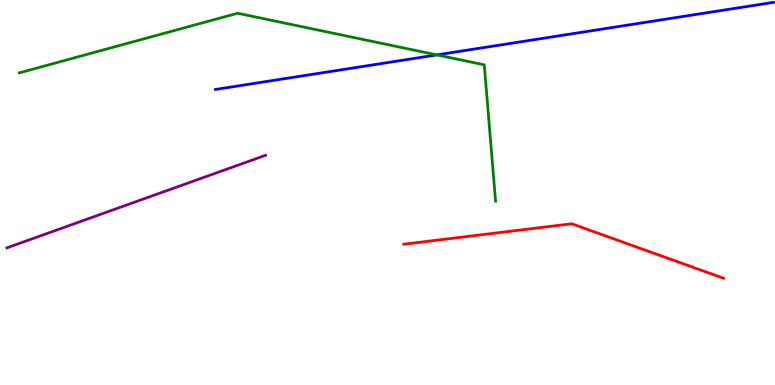[{'lines': ['blue', 'red'], 'intersections': []}, {'lines': ['green', 'red'], 'intersections': []}, {'lines': ['purple', 'red'], 'intersections': []}, {'lines': ['blue', 'green'], 'intersections': [{'x': 5.64, 'y': 8.57}]}, {'lines': ['blue', 'purple'], 'intersections': []}, {'lines': ['green', 'purple'], 'intersections': []}]